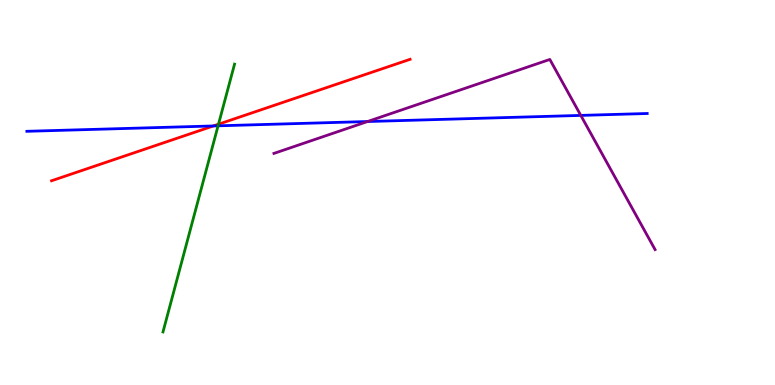[{'lines': ['blue', 'red'], 'intersections': [{'x': 2.75, 'y': 6.73}]}, {'lines': ['green', 'red'], 'intersections': [{'x': 2.82, 'y': 6.77}]}, {'lines': ['purple', 'red'], 'intersections': []}, {'lines': ['blue', 'green'], 'intersections': [{'x': 2.81, 'y': 6.73}]}, {'lines': ['blue', 'purple'], 'intersections': [{'x': 4.74, 'y': 6.84}, {'x': 7.49, 'y': 7.0}]}, {'lines': ['green', 'purple'], 'intersections': []}]